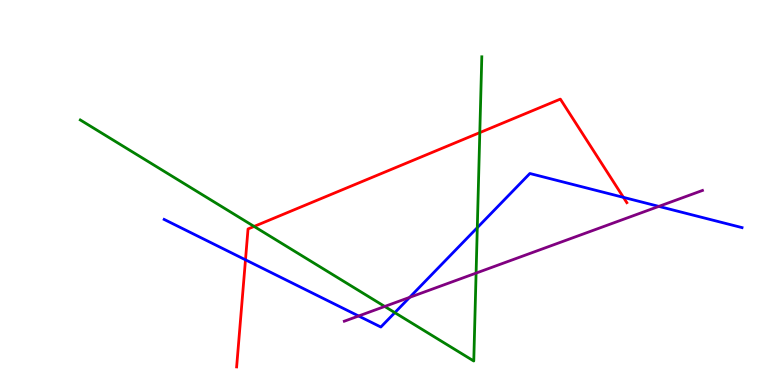[{'lines': ['blue', 'red'], 'intersections': [{'x': 3.17, 'y': 3.25}, {'x': 8.04, 'y': 4.87}]}, {'lines': ['green', 'red'], 'intersections': [{'x': 3.28, 'y': 4.12}, {'x': 6.19, 'y': 6.56}]}, {'lines': ['purple', 'red'], 'intersections': []}, {'lines': ['blue', 'green'], 'intersections': [{'x': 5.09, 'y': 1.88}, {'x': 6.16, 'y': 4.09}]}, {'lines': ['blue', 'purple'], 'intersections': [{'x': 4.63, 'y': 1.79}, {'x': 5.29, 'y': 2.28}, {'x': 8.5, 'y': 4.64}]}, {'lines': ['green', 'purple'], 'intersections': [{'x': 4.96, 'y': 2.04}, {'x': 6.14, 'y': 2.91}]}]